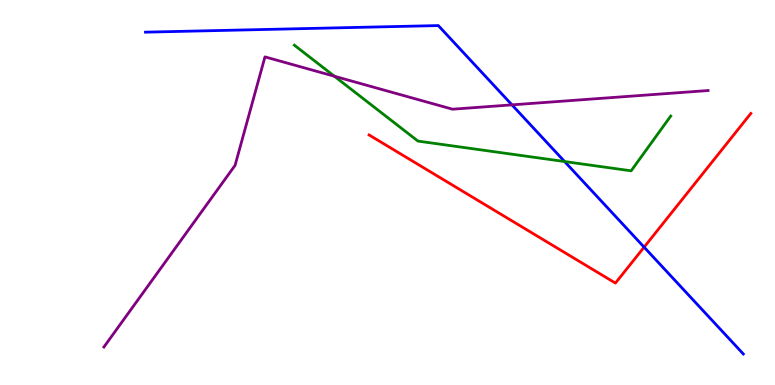[{'lines': ['blue', 'red'], 'intersections': [{'x': 8.31, 'y': 3.58}]}, {'lines': ['green', 'red'], 'intersections': []}, {'lines': ['purple', 'red'], 'intersections': []}, {'lines': ['blue', 'green'], 'intersections': [{'x': 7.29, 'y': 5.8}]}, {'lines': ['blue', 'purple'], 'intersections': [{'x': 6.61, 'y': 7.28}]}, {'lines': ['green', 'purple'], 'intersections': [{'x': 4.31, 'y': 8.02}]}]